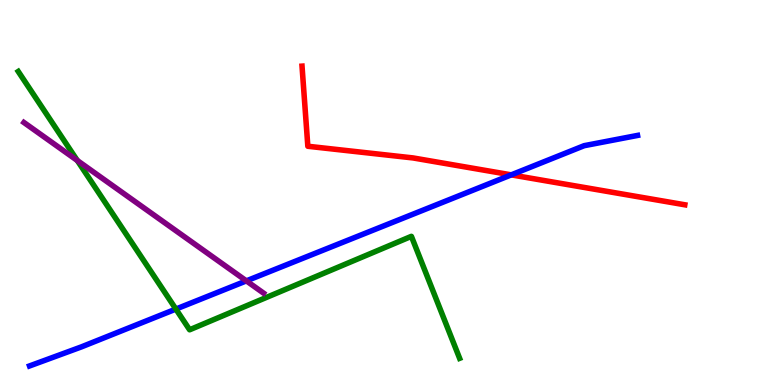[{'lines': ['blue', 'red'], 'intersections': [{'x': 6.6, 'y': 5.46}]}, {'lines': ['green', 'red'], 'intersections': []}, {'lines': ['purple', 'red'], 'intersections': []}, {'lines': ['blue', 'green'], 'intersections': [{'x': 2.27, 'y': 1.97}]}, {'lines': ['blue', 'purple'], 'intersections': [{'x': 3.18, 'y': 2.7}]}, {'lines': ['green', 'purple'], 'intersections': [{'x': 0.998, 'y': 5.83}]}]